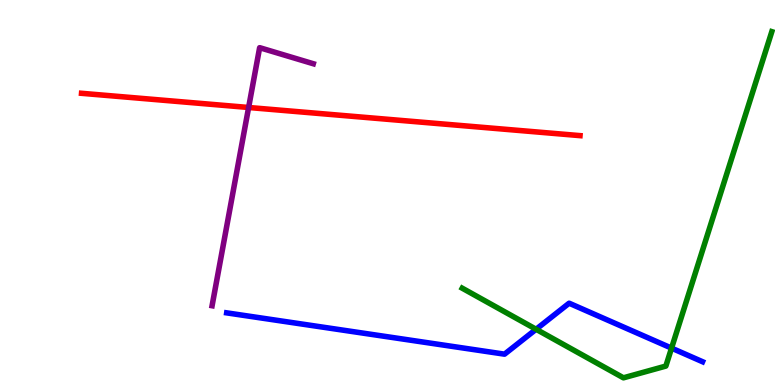[{'lines': ['blue', 'red'], 'intersections': []}, {'lines': ['green', 'red'], 'intersections': []}, {'lines': ['purple', 'red'], 'intersections': [{'x': 3.21, 'y': 7.21}]}, {'lines': ['blue', 'green'], 'intersections': [{'x': 6.92, 'y': 1.45}, {'x': 8.67, 'y': 0.958}]}, {'lines': ['blue', 'purple'], 'intersections': []}, {'lines': ['green', 'purple'], 'intersections': []}]